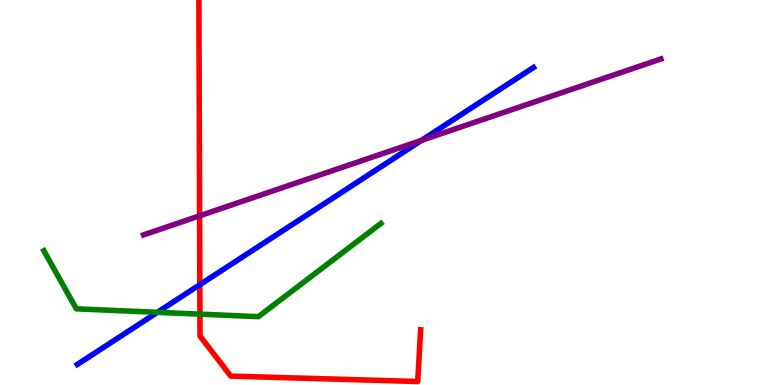[{'lines': ['blue', 'red'], 'intersections': [{'x': 2.58, 'y': 2.61}]}, {'lines': ['green', 'red'], 'intersections': [{'x': 2.58, 'y': 1.84}]}, {'lines': ['purple', 'red'], 'intersections': [{'x': 2.58, 'y': 4.39}]}, {'lines': ['blue', 'green'], 'intersections': [{'x': 2.03, 'y': 1.89}]}, {'lines': ['blue', 'purple'], 'intersections': [{'x': 5.44, 'y': 6.35}]}, {'lines': ['green', 'purple'], 'intersections': []}]